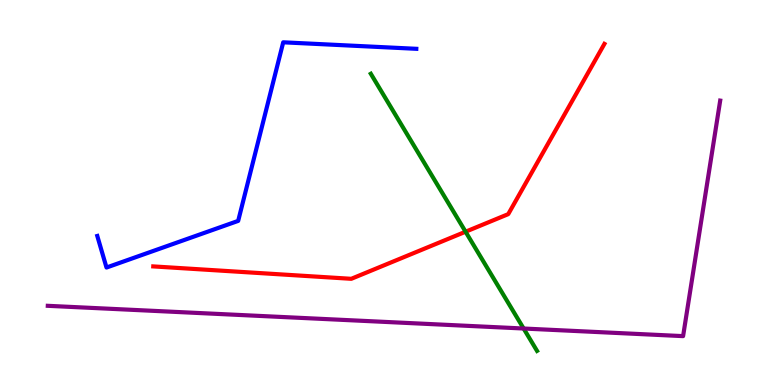[{'lines': ['blue', 'red'], 'intersections': []}, {'lines': ['green', 'red'], 'intersections': [{'x': 6.01, 'y': 3.98}]}, {'lines': ['purple', 'red'], 'intersections': []}, {'lines': ['blue', 'green'], 'intersections': []}, {'lines': ['blue', 'purple'], 'intersections': []}, {'lines': ['green', 'purple'], 'intersections': [{'x': 6.76, 'y': 1.47}]}]